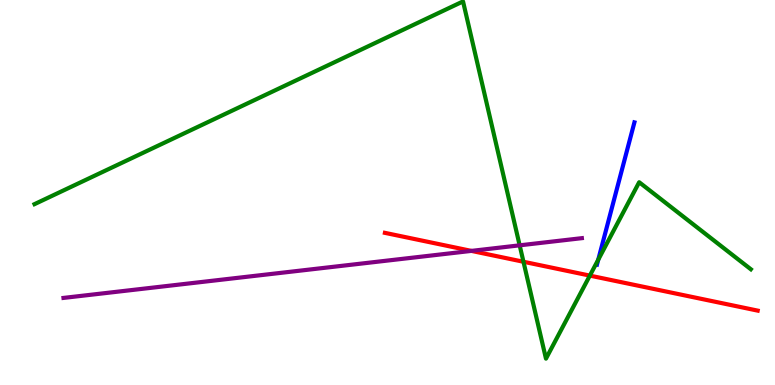[{'lines': ['blue', 'red'], 'intersections': []}, {'lines': ['green', 'red'], 'intersections': [{'x': 6.75, 'y': 3.2}, {'x': 7.61, 'y': 2.84}]}, {'lines': ['purple', 'red'], 'intersections': [{'x': 6.08, 'y': 3.48}]}, {'lines': ['blue', 'green'], 'intersections': [{'x': 7.72, 'y': 3.25}]}, {'lines': ['blue', 'purple'], 'intersections': []}, {'lines': ['green', 'purple'], 'intersections': [{'x': 6.71, 'y': 3.63}]}]